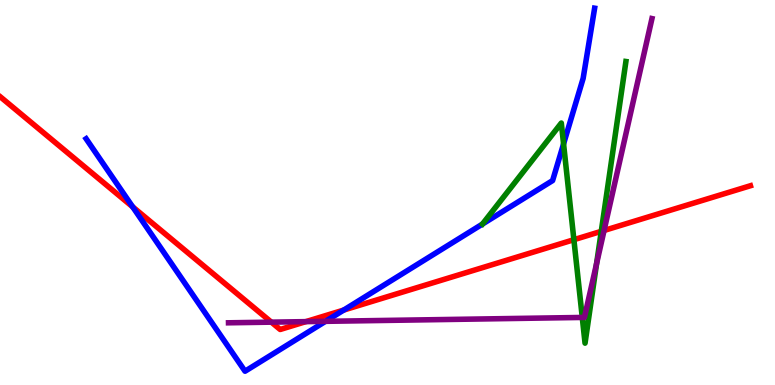[{'lines': ['blue', 'red'], 'intersections': [{'x': 1.71, 'y': 4.63}, {'x': 4.43, 'y': 1.95}]}, {'lines': ['green', 'red'], 'intersections': [{'x': 7.41, 'y': 3.77}, {'x': 7.76, 'y': 3.99}]}, {'lines': ['purple', 'red'], 'intersections': [{'x': 3.5, 'y': 1.63}, {'x': 3.95, 'y': 1.65}, {'x': 7.79, 'y': 4.01}]}, {'lines': ['blue', 'green'], 'intersections': [{'x': 7.27, 'y': 6.26}]}, {'lines': ['blue', 'purple'], 'intersections': [{'x': 4.2, 'y': 1.65}]}, {'lines': ['green', 'purple'], 'intersections': [{'x': 7.51, 'y': 1.75}, {'x': 7.7, 'y': 3.15}]}]